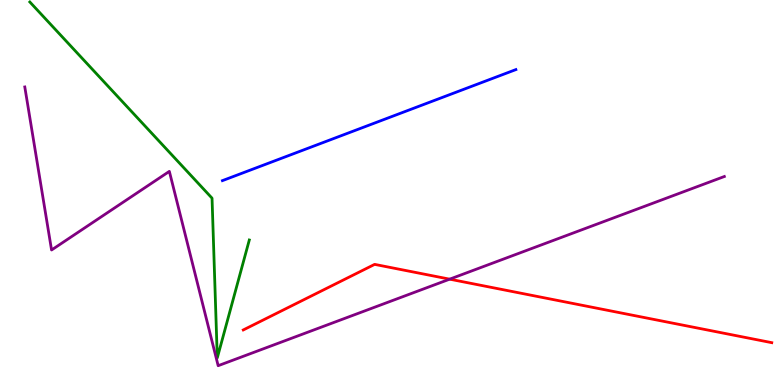[{'lines': ['blue', 'red'], 'intersections': []}, {'lines': ['green', 'red'], 'intersections': []}, {'lines': ['purple', 'red'], 'intersections': [{'x': 5.8, 'y': 2.75}]}, {'lines': ['blue', 'green'], 'intersections': []}, {'lines': ['blue', 'purple'], 'intersections': []}, {'lines': ['green', 'purple'], 'intersections': []}]